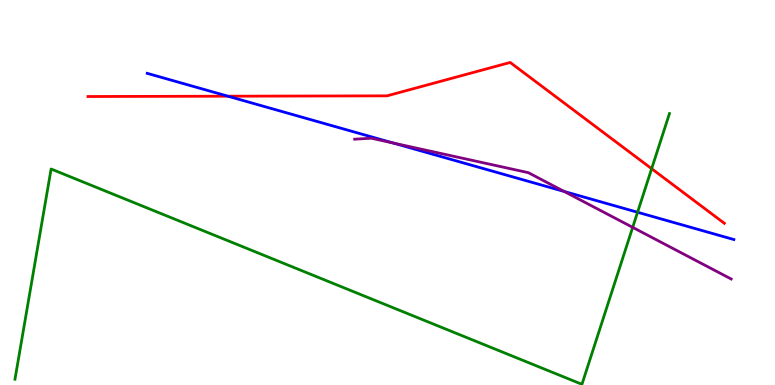[{'lines': ['blue', 'red'], 'intersections': [{'x': 2.94, 'y': 7.5}]}, {'lines': ['green', 'red'], 'intersections': [{'x': 8.41, 'y': 5.62}]}, {'lines': ['purple', 'red'], 'intersections': []}, {'lines': ['blue', 'green'], 'intersections': [{'x': 8.23, 'y': 4.49}]}, {'lines': ['blue', 'purple'], 'intersections': [{'x': 5.07, 'y': 6.29}, {'x': 7.28, 'y': 5.03}]}, {'lines': ['green', 'purple'], 'intersections': [{'x': 8.16, 'y': 4.09}]}]